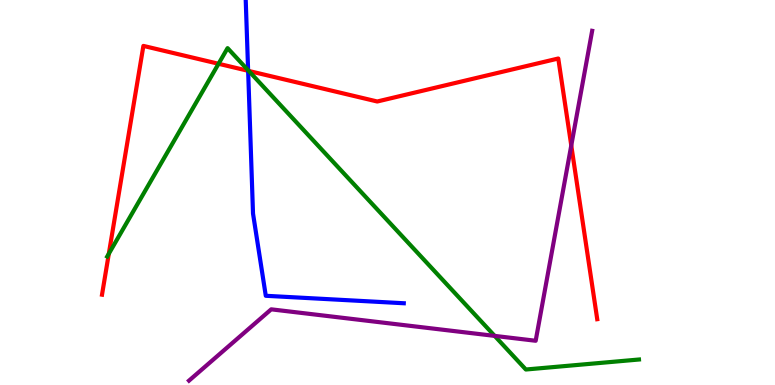[{'lines': ['blue', 'red'], 'intersections': [{'x': 3.2, 'y': 8.16}]}, {'lines': ['green', 'red'], 'intersections': [{'x': 1.4, 'y': 3.41}, {'x': 2.82, 'y': 8.34}, {'x': 3.21, 'y': 8.16}]}, {'lines': ['purple', 'red'], 'intersections': [{'x': 7.37, 'y': 6.22}]}, {'lines': ['blue', 'green'], 'intersections': [{'x': 3.2, 'y': 8.18}]}, {'lines': ['blue', 'purple'], 'intersections': []}, {'lines': ['green', 'purple'], 'intersections': [{'x': 6.38, 'y': 1.28}]}]